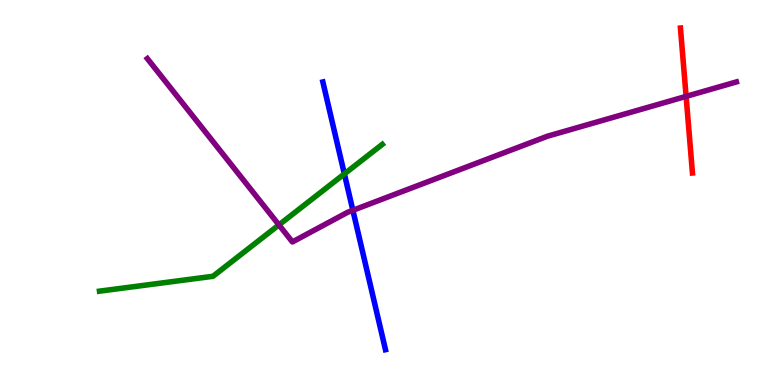[{'lines': ['blue', 'red'], 'intersections': []}, {'lines': ['green', 'red'], 'intersections': []}, {'lines': ['purple', 'red'], 'intersections': [{'x': 8.85, 'y': 7.5}]}, {'lines': ['blue', 'green'], 'intersections': [{'x': 4.44, 'y': 5.48}]}, {'lines': ['blue', 'purple'], 'intersections': [{'x': 4.55, 'y': 4.54}]}, {'lines': ['green', 'purple'], 'intersections': [{'x': 3.6, 'y': 4.16}]}]